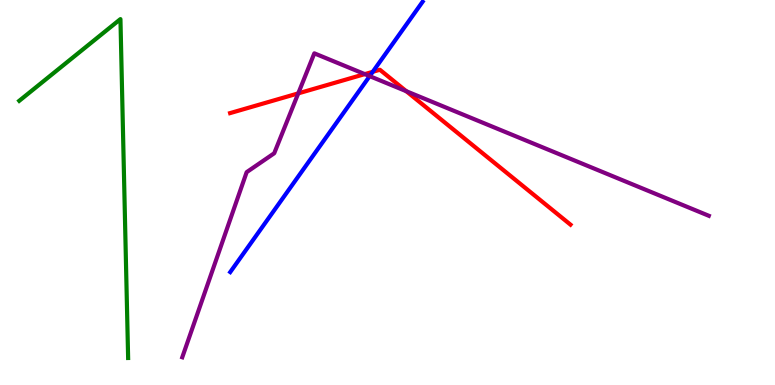[{'lines': ['blue', 'red'], 'intersections': [{'x': 4.81, 'y': 8.13}]}, {'lines': ['green', 'red'], 'intersections': []}, {'lines': ['purple', 'red'], 'intersections': [{'x': 3.85, 'y': 7.57}, {'x': 4.71, 'y': 8.07}, {'x': 5.24, 'y': 7.63}]}, {'lines': ['blue', 'green'], 'intersections': []}, {'lines': ['blue', 'purple'], 'intersections': [{'x': 4.77, 'y': 8.02}]}, {'lines': ['green', 'purple'], 'intersections': []}]